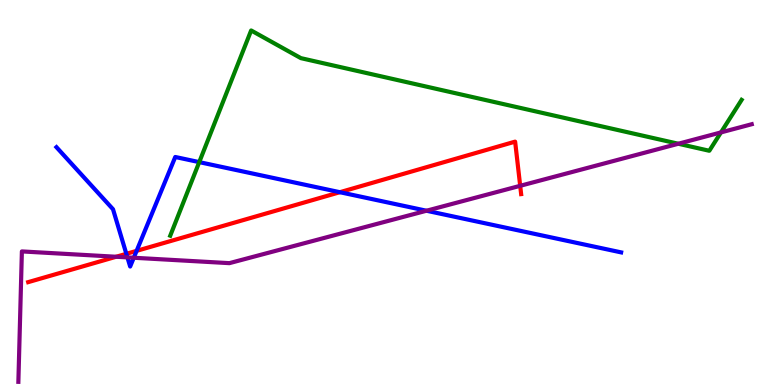[{'lines': ['blue', 'red'], 'intersections': [{'x': 1.63, 'y': 3.41}, {'x': 1.76, 'y': 3.48}, {'x': 4.39, 'y': 5.01}]}, {'lines': ['green', 'red'], 'intersections': []}, {'lines': ['purple', 'red'], 'intersections': [{'x': 1.5, 'y': 3.33}, {'x': 6.71, 'y': 5.17}]}, {'lines': ['blue', 'green'], 'intersections': [{'x': 2.57, 'y': 5.79}]}, {'lines': ['blue', 'purple'], 'intersections': [{'x': 1.64, 'y': 3.31}, {'x': 1.73, 'y': 3.31}, {'x': 5.5, 'y': 4.53}]}, {'lines': ['green', 'purple'], 'intersections': [{'x': 8.75, 'y': 6.27}, {'x': 9.3, 'y': 6.56}]}]